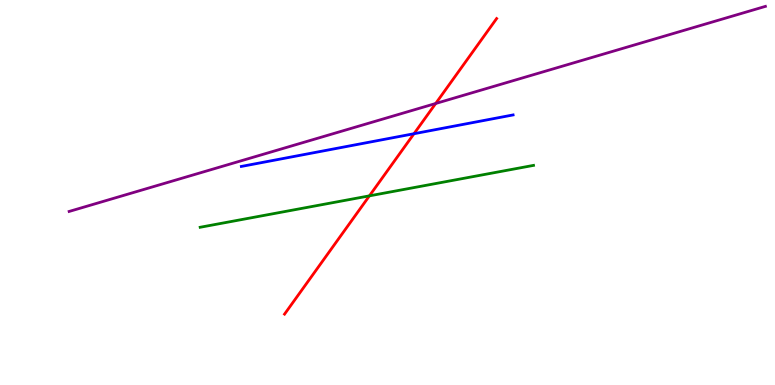[{'lines': ['blue', 'red'], 'intersections': [{'x': 5.34, 'y': 6.53}]}, {'lines': ['green', 'red'], 'intersections': [{'x': 4.77, 'y': 4.91}]}, {'lines': ['purple', 'red'], 'intersections': [{'x': 5.62, 'y': 7.31}]}, {'lines': ['blue', 'green'], 'intersections': []}, {'lines': ['blue', 'purple'], 'intersections': []}, {'lines': ['green', 'purple'], 'intersections': []}]